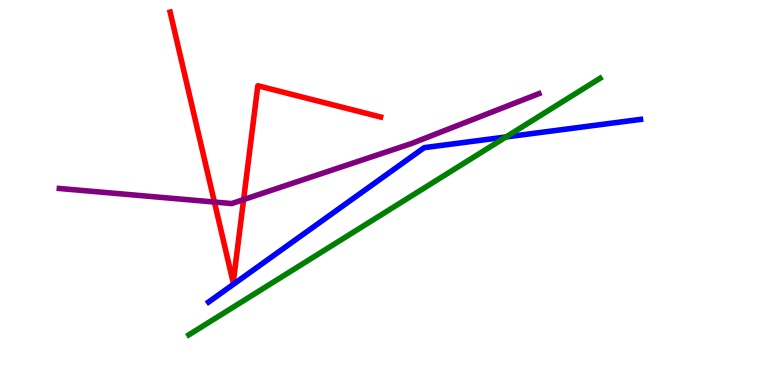[{'lines': ['blue', 'red'], 'intersections': []}, {'lines': ['green', 'red'], 'intersections': []}, {'lines': ['purple', 'red'], 'intersections': [{'x': 2.77, 'y': 4.75}, {'x': 3.14, 'y': 4.82}]}, {'lines': ['blue', 'green'], 'intersections': [{'x': 6.53, 'y': 6.44}]}, {'lines': ['blue', 'purple'], 'intersections': []}, {'lines': ['green', 'purple'], 'intersections': []}]